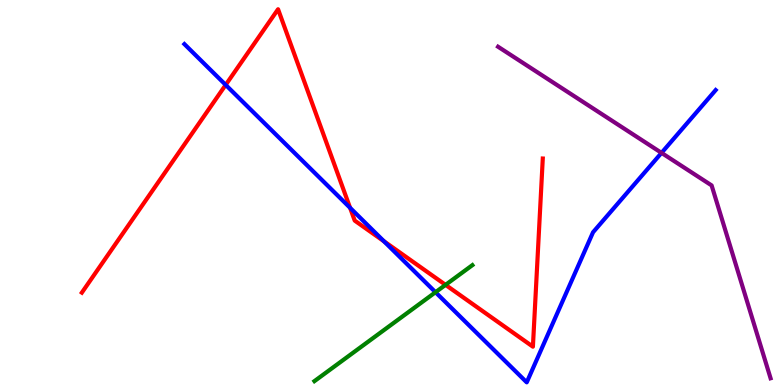[{'lines': ['blue', 'red'], 'intersections': [{'x': 2.91, 'y': 7.79}, {'x': 4.52, 'y': 4.6}, {'x': 4.95, 'y': 3.73}]}, {'lines': ['green', 'red'], 'intersections': [{'x': 5.75, 'y': 2.6}]}, {'lines': ['purple', 'red'], 'intersections': []}, {'lines': ['blue', 'green'], 'intersections': [{'x': 5.62, 'y': 2.41}]}, {'lines': ['blue', 'purple'], 'intersections': [{'x': 8.54, 'y': 6.03}]}, {'lines': ['green', 'purple'], 'intersections': []}]